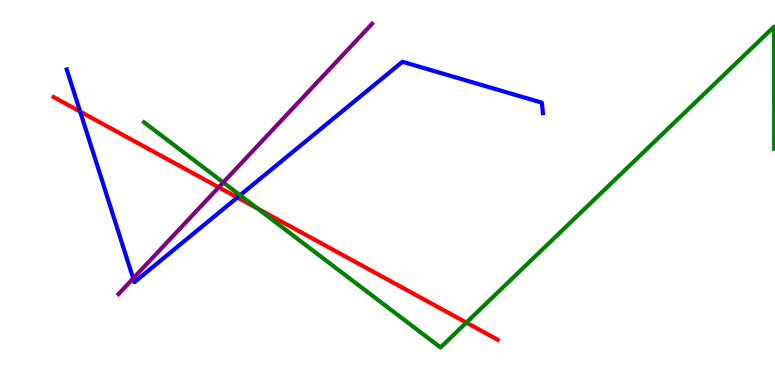[{'lines': ['blue', 'red'], 'intersections': [{'x': 1.03, 'y': 7.1}, {'x': 3.06, 'y': 4.87}]}, {'lines': ['green', 'red'], 'intersections': [{'x': 3.32, 'y': 4.58}, {'x': 6.02, 'y': 1.62}]}, {'lines': ['purple', 'red'], 'intersections': [{'x': 2.82, 'y': 5.14}]}, {'lines': ['blue', 'green'], 'intersections': [{'x': 3.1, 'y': 4.93}]}, {'lines': ['blue', 'purple'], 'intersections': [{'x': 1.72, 'y': 2.77}]}, {'lines': ['green', 'purple'], 'intersections': [{'x': 2.88, 'y': 5.26}]}]